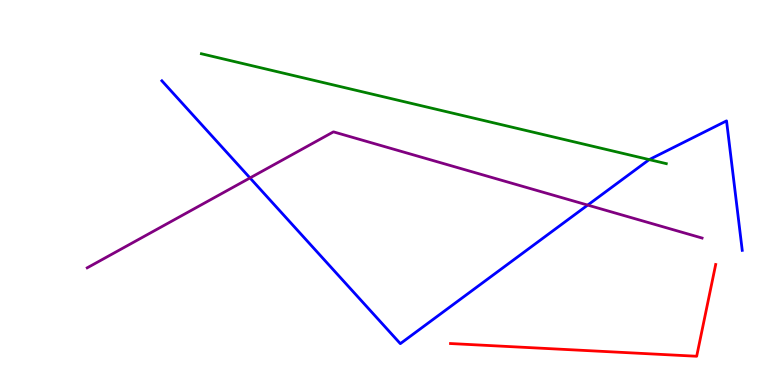[{'lines': ['blue', 'red'], 'intersections': []}, {'lines': ['green', 'red'], 'intersections': []}, {'lines': ['purple', 'red'], 'intersections': []}, {'lines': ['blue', 'green'], 'intersections': [{'x': 8.38, 'y': 5.85}]}, {'lines': ['blue', 'purple'], 'intersections': [{'x': 3.23, 'y': 5.38}, {'x': 7.58, 'y': 4.67}]}, {'lines': ['green', 'purple'], 'intersections': []}]